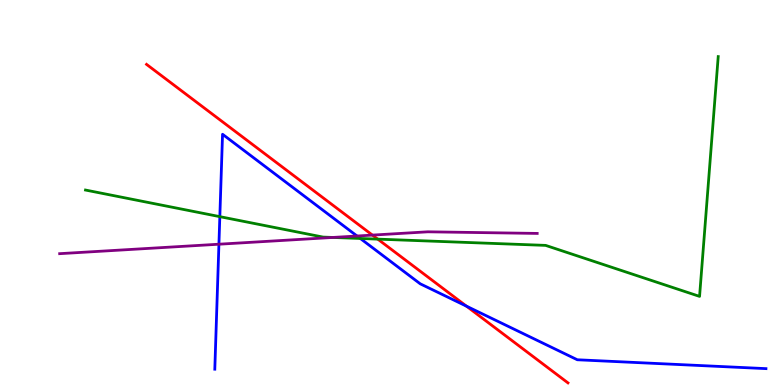[{'lines': ['blue', 'red'], 'intersections': [{'x': 6.02, 'y': 2.05}]}, {'lines': ['green', 'red'], 'intersections': [{'x': 4.87, 'y': 3.79}]}, {'lines': ['purple', 'red'], 'intersections': [{'x': 4.81, 'y': 3.89}]}, {'lines': ['blue', 'green'], 'intersections': [{'x': 2.84, 'y': 4.37}, {'x': 4.65, 'y': 3.81}]}, {'lines': ['blue', 'purple'], 'intersections': [{'x': 2.82, 'y': 3.66}, {'x': 4.61, 'y': 3.87}]}, {'lines': ['green', 'purple'], 'intersections': [{'x': 4.29, 'y': 3.83}]}]